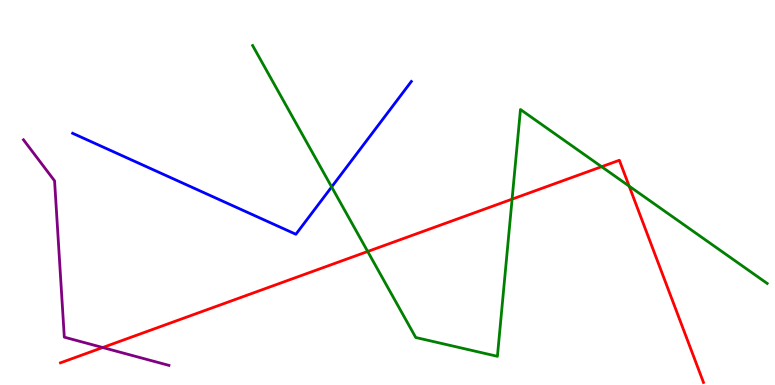[{'lines': ['blue', 'red'], 'intersections': []}, {'lines': ['green', 'red'], 'intersections': [{'x': 4.74, 'y': 3.47}, {'x': 6.61, 'y': 4.83}, {'x': 7.76, 'y': 5.67}, {'x': 8.12, 'y': 5.17}]}, {'lines': ['purple', 'red'], 'intersections': [{'x': 1.33, 'y': 0.974}]}, {'lines': ['blue', 'green'], 'intersections': [{'x': 4.28, 'y': 5.14}]}, {'lines': ['blue', 'purple'], 'intersections': []}, {'lines': ['green', 'purple'], 'intersections': []}]